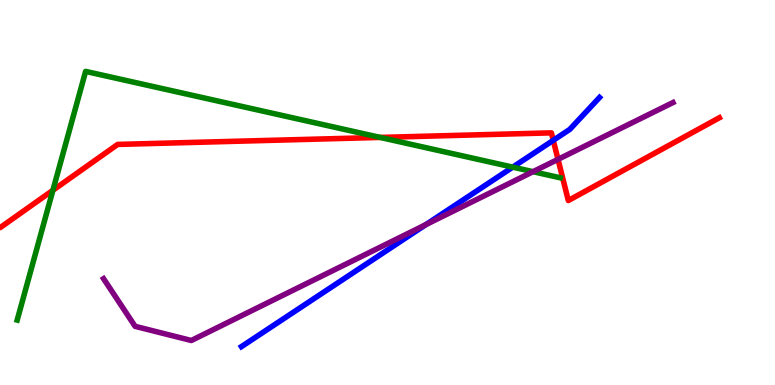[{'lines': ['blue', 'red'], 'intersections': [{'x': 7.14, 'y': 6.35}]}, {'lines': ['green', 'red'], 'intersections': [{'x': 0.683, 'y': 5.06}, {'x': 4.91, 'y': 6.43}]}, {'lines': ['purple', 'red'], 'intersections': [{'x': 7.2, 'y': 5.86}]}, {'lines': ['blue', 'green'], 'intersections': [{'x': 6.62, 'y': 5.66}]}, {'lines': ['blue', 'purple'], 'intersections': [{'x': 5.49, 'y': 4.16}]}, {'lines': ['green', 'purple'], 'intersections': [{'x': 6.88, 'y': 5.54}]}]